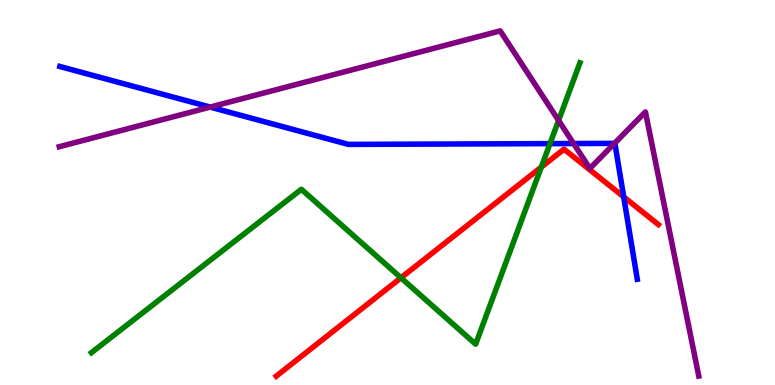[{'lines': ['blue', 'red'], 'intersections': [{'x': 8.05, 'y': 4.89}]}, {'lines': ['green', 'red'], 'intersections': [{'x': 5.17, 'y': 2.78}, {'x': 6.98, 'y': 5.66}]}, {'lines': ['purple', 'red'], 'intersections': []}, {'lines': ['blue', 'green'], 'intersections': [{'x': 7.1, 'y': 6.27}]}, {'lines': ['blue', 'purple'], 'intersections': [{'x': 2.71, 'y': 7.22}, {'x': 7.4, 'y': 6.27}, {'x': 7.93, 'y': 6.28}]}, {'lines': ['green', 'purple'], 'intersections': [{'x': 7.21, 'y': 6.87}]}]